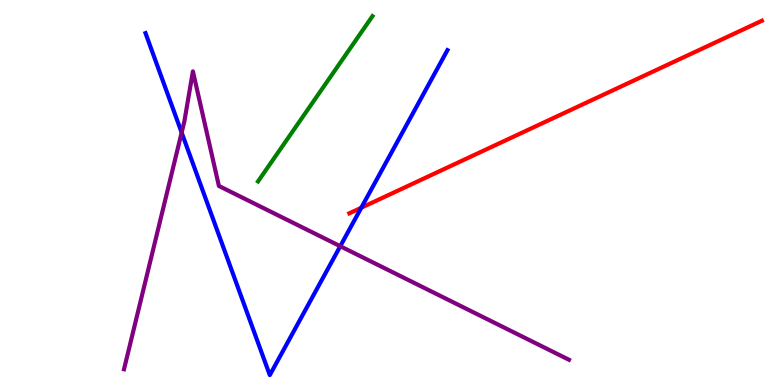[{'lines': ['blue', 'red'], 'intersections': [{'x': 4.66, 'y': 4.6}]}, {'lines': ['green', 'red'], 'intersections': []}, {'lines': ['purple', 'red'], 'intersections': []}, {'lines': ['blue', 'green'], 'intersections': []}, {'lines': ['blue', 'purple'], 'intersections': [{'x': 2.34, 'y': 6.56}, {'x': 4.39, 'y': 3.6}]}, {'lines': ['green', 'purple'], 'intersections': []}]